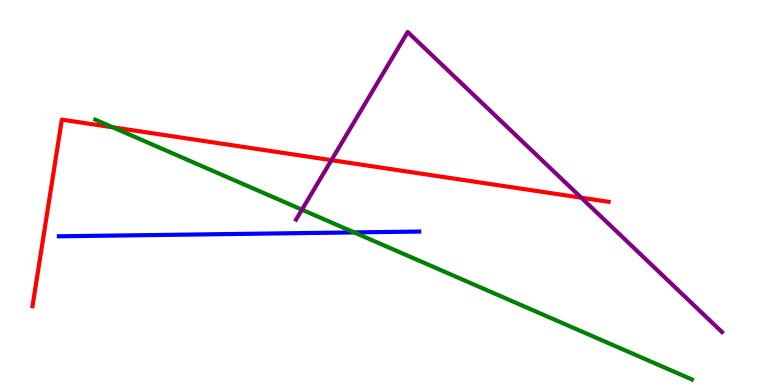[{'lines': ['blue', 'red'], 'intersections': []}, {'lines': ['green', 'red'], 'intersections': [{'x': 1.45, 'y': 6.69}]}, {'lines': ['purple', 'red'], 'intersections': [{'x': 4.28, 'y': 5.84}, {'x': 7.5, 'y': 4.86}]}, {'lines': ['blue', 'green'], 'intersections': [{'x': 4.57, 'y': 3.96}]}, {'lines': ['blue', 'purple'], 'intersections': []}, {'lines': ['green', 'purple'], 'intersections': [{'x': 3.9, 'y': 4.55}]}]